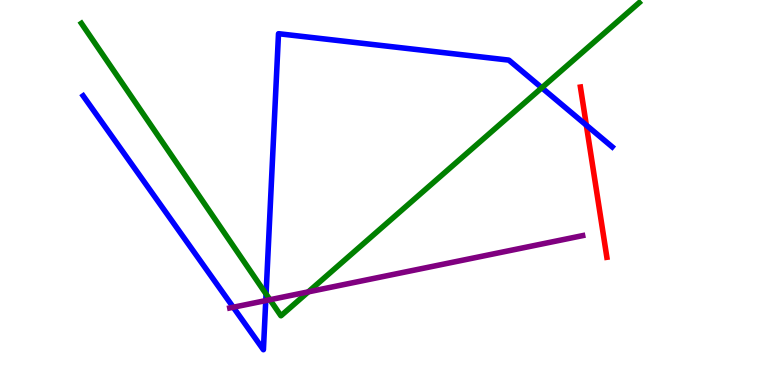[{'lines': ['blue', 'red'], 'intersections': [{'x': 7.57, 'y': 6.75}]}, {'lines': ['green', 'red'], 'intersections': []}, {'lines': ['purple', 'red'], 'intersections': []}, {'lines': ['blue', 'green'], 'intersections': [{'x': 3.43, 'y': 2.36}, {'x': 6.99, 'y': 7.72}]}, {'lines': ['blue', 'purple'], 'intersections': [{'x': 3.01, 'y': 2.02}, {'x': 3.43, 'y': 2.19}]}, {'lines': ['green', 'purple'], 'intersections': [{'x': 3.48, 'y': 2.21}, {'x': 3.98, 'y': 2.42}]}]